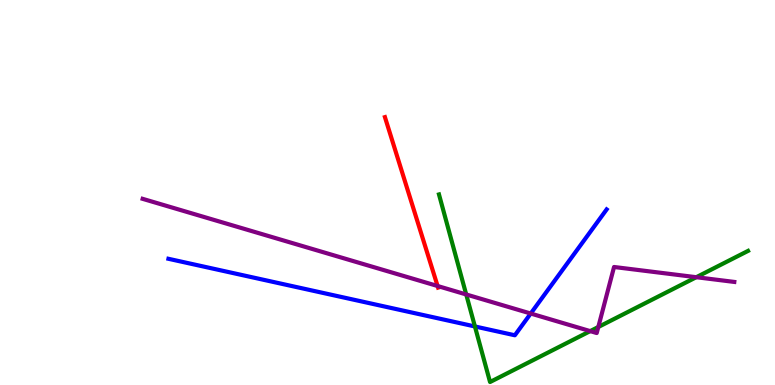[{'lines': ['blue', 'red'], 'intersections': []}, {'lines': ['green', 'red'], 'intersections': []}, {'lines': ['purple', 'red'], 'intersections': [{'x': 5.65, 'y': 2.57}]}, {'lines': ['blue', 'green'], 'intersections': [{'x': 6.13, 'y': 1.52}]}, {'lines': ['blue', 'purple'], 'intersections': [{'x': 6.85, 'y': 1.86}]}, {'lines': ['green', 'purple'], 'intersections': [{'x': 6.02, 'y': 2.35}, {'x': 7.62, 'y': 1.4}, {'x': 7.72, 'y': 1.51}, {'x': 8.98, 'y': 2.8}]}]